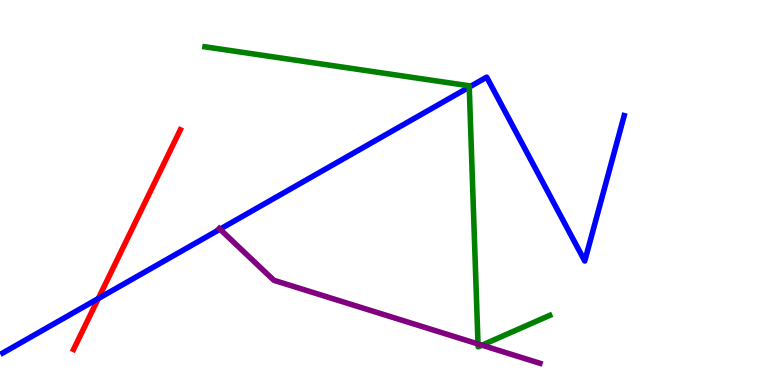[{'lines': ['blue', 'red'], 'intersections': [{'x': 1.27, 'y': 2.25}]}, {'lines': ['green', 'red'], 'intersections': []}, {'lines': ['purple', 'red'], 'intersections': []}, {'lines': ['blue', 'green'], 'intersections': [{'x': 6.05, 'y': 7.74}]}, {'lines': ['blue', 'purple'], 'intersections': [{'x': 2.84, 'y': 4.05}]}, {'lines': ['green', 'purple'], 'intersections': [{'x': 6.17, 'y': 1.07}, {'x': 6.22, 'y': 1.03}]}]